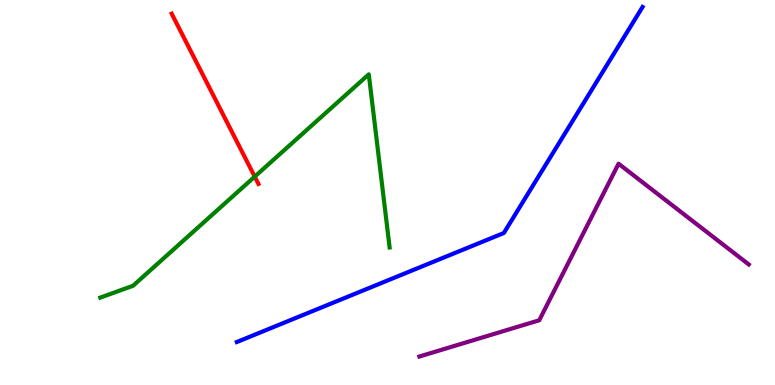[{'lines': ['blue', 'red'], 'intersections': []}, {'lines': ['green', 'red'], 'intersections': [{'x': 3.29, 'y': 5.41}]}, {'lines': ['purple', 'red'], 'intersections': []}, {'lines': ['blue', 'green'], 'intersections': []}, {'lines': ['blue', 'purple'], 'intersections': []}, {'lines': ['green', 'purple'], 'intersections': []}]